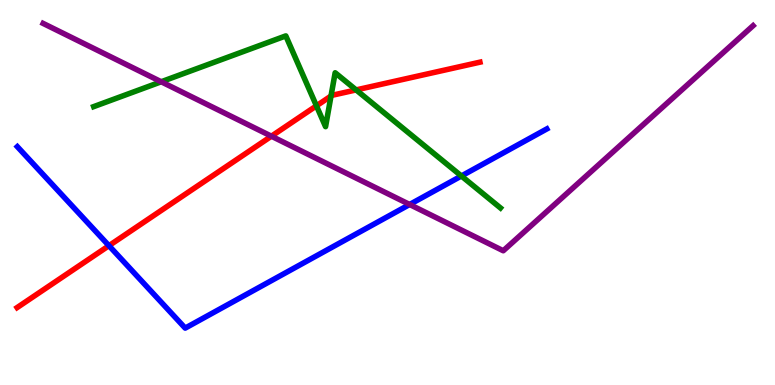[{'lines': ['blue', 'red'], 'intersections': [{'x': 1.41, 'y': 3.62}]}, {'lines': ['green', 'red'], 'intersections': [{'x': 4.08, 'y': 7.25}, {'x': 4.27, 'y': 7.51}, {'x': 4.6, 'y': 7.66}]}, {'lines': ['purple', 'red'], 'intersections': [{'x': 3.5, 'y': 6.46}]}, {'lines': ['blue', 'green'], 'intersections': [{'x': 5.95, 'y': 5.43}]}, {'lines': ['blue', 'purple'], 'intersections': [{'x': 5.29, 'y': 4.69}]}, {'lines': ['green', 'purple'], 'intersections': [{'x': 2.08, 'y': 7.88}]}]